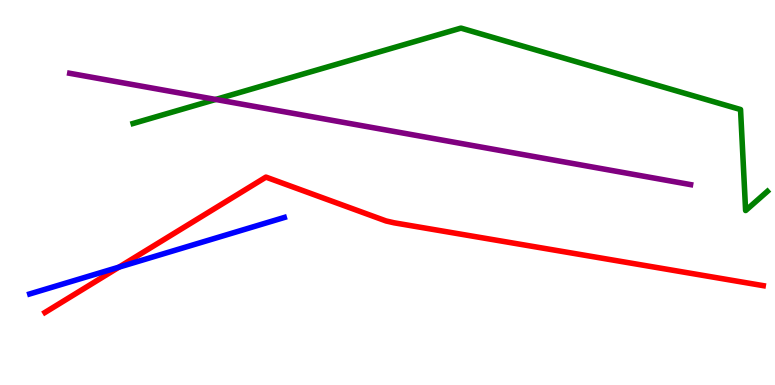[{'lines': ['blue', 'red'], 'intersections': [{'x': 1.54, 'y': 3.06}]}, {'lines': ['green', 'red'], 'intersections': []}, {'lines': ['purple', 'red'], 'intersections': []}, {'lines': ['blue', 'green'], 'intersections': []}, {'lines': ['blue', 'purple'], 'intersections': []}, {'lines': ['green', 'purple'], 'intersections': [{'x': 2.78, 'y': 7.42}]}]